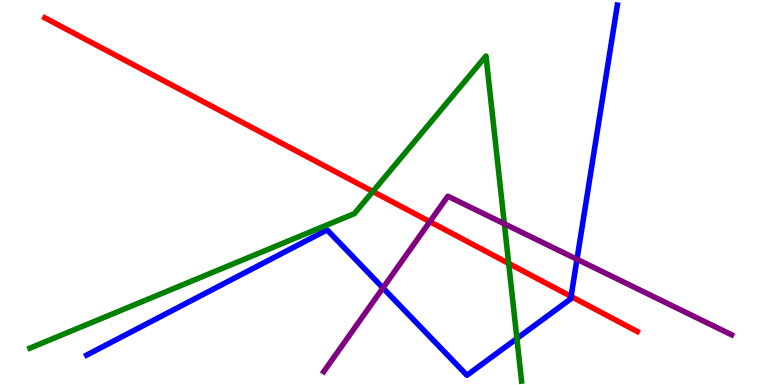[{'lines': ['blue', 'red'], 'intersections': [{'x': 7.37, 'y': 2.3}]}, {'lines': ['green', 'red'], 'intersections': [{'x': 4.81, 'y': 5.03}, {'x': 6.56, 'y': 3.16}]}, {'lines': ['purple', 'red'], 'intersections': [{'x': 5.55, 'y': 4.24}]}, {'lines': ['blue', 'green'], 'intersections': [{'x': 6.67, 'y': 1.21}]}, {'lines': ['blue', 'purple'], 'intersections': [{'x': 4.94, 'y': 2.52}, {'x': 7.44, 'y': 3.27}]}, {'lines': ['green', 'purple'], 'intersections': [{'x': 6.51, 'y': 4.19}]}]